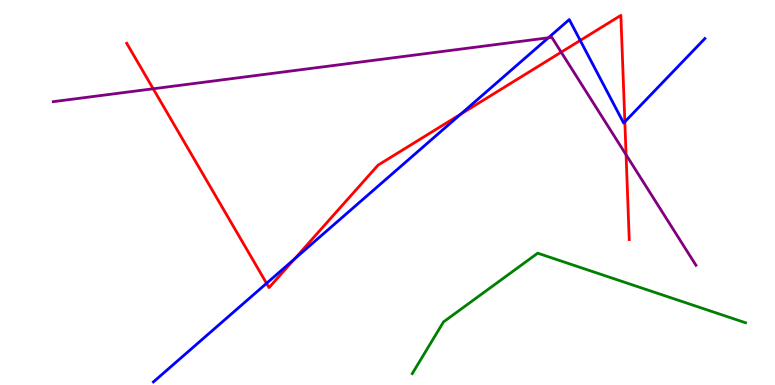[{'lines': ['blue', 'red'], 'intersections': [{'x': 3.44, 'y': 2.64}, {'x': 3.8, 'y': 3.27}, {'x': 5.95, 'y': 7.04}, {'x': 7.49, 'y': 8.95}, {'x': 8.06, 'y': 6.84}]}, {'lines': ['green', 'red'], 'intersections': []}, {'lines': ['purple', 'red'], 'intersections': [{'x': 1.98, 'y': 7.69}, {'x': 7.24, 'y': 8.64}, {'x': 8.08, 'y': 5.98}]}, {'lines': ['blue', 'green'], 'intersections': []}, {'lines': ['blue', 'purple'], 'intersections': [{'x': 7.08, 'y': 9.02}]}, {'lines': ['green', 'purple'], 'intersections': []}]